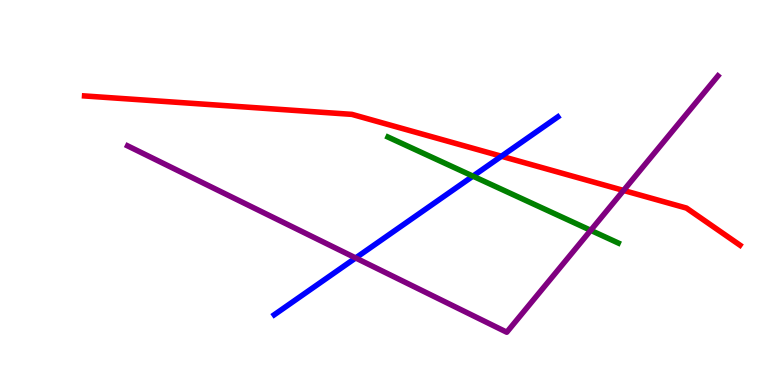[{'lines': ['blue', 'red'], 'intersections': [{'x': 6.47, 'y': 5.94}]}, {'lines': ['green', 'red'], 'intersections': []}, {'lines': ['purple', 'red'], 'intersections': [{'x': 8.05, 'y': 5.05}]}, {'lines': ['blue', 'green'], 'intersections': [{'x': 6.1, 'y': 5.43}]}, {'lines': ['blue', 'purple'], 'intersections': [{'x': 4.59, 'y': 3.3}]}, {'lines': ['green', 'purple'], 'intersections': [{'x': 7.62, 'y': 4.02}]}]